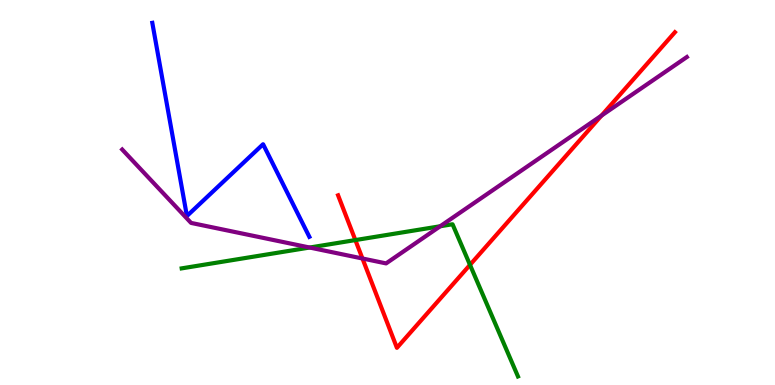[{'lines': ['blue', 'red'], 'intersections': []}, {'lines': ['green', 'red'], 'intersections': [{'x': 4.59, 'y': 3.76}, {'x': 6.06, 'y': 3.12}]}, {'lines': ['purple', 'red'], 'intersections': [{'x': 4.68, 'y': 3.29}, {'x': 7.76, 'y': 7.0}]}, {'lines': ['blue', 'green'], 'intersections': []}, {'lines': ['blue', 'purple'], 'intersections': []}, {'lines': ['green', 'purple'], 'intersections': [{'x': 4.0, 'y': 3.57}, {'x': 5.68, 'y': 4.12}]}]